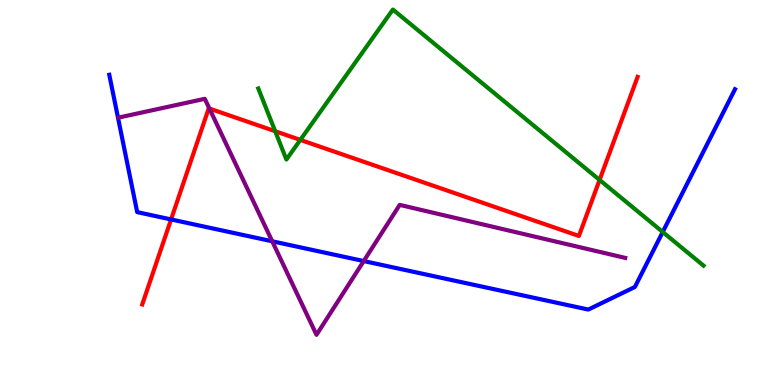[{'lines': ['blue', 'red'], 'intersections': [{'x': 2.21, 'y': 4.3}]}, {'lines': ['green', 'red'], 'intersections': [{'x': 3.55, 'y': 6.59}, {'x': 3.88, 'y': 6.37}, {'x': 7.74, 'y': 5.33}]}, {'lines': ['purple', 'red'], 'intersections': [{'x': 2.7, 'y': 7.18}]}, {'lines': ['blue', 'green'], 'intersections': [{'x': 8.55, 'y': 3.97}]}, {'lines': ['blue', 'purple'], 'intersections': [{'x': 3.51, 'y': 3.73}, {'x': 4.69, 'y': 3.22}]}, {'lines': ['green', 'purple'], 'intersections': []}]